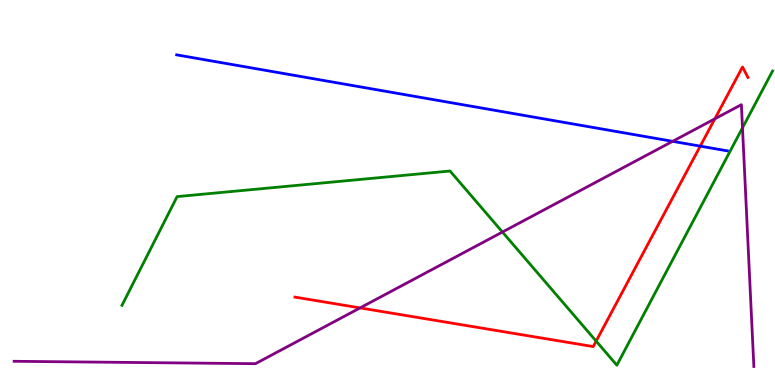[{'lines': ['blue', 'red'], 'intersections': [{'x': 9.04, 'y': 6.2}]}, {'lines': ['green', 'red'], 'intersections': [{'x': 7.69, 'y': 1.14}]}, {'lines': ['purple', 'red'], 'intersections': [{'x': 4.65, 'y': 2.0}, {'x': 9.22, 'y': 6.91}]}, {'lines': ['blue', 'green'], 'intersections': []}, {'lines': ['blue', 'purple'], 'intersections': [{'x': 8.68, 'y': 6.33}]}, {'lines': ['green', 'purple'], 'intersections': [{'x': 6.48, 'y': 3.97}, {'x': 9.58, 'y': 6.68}]}]